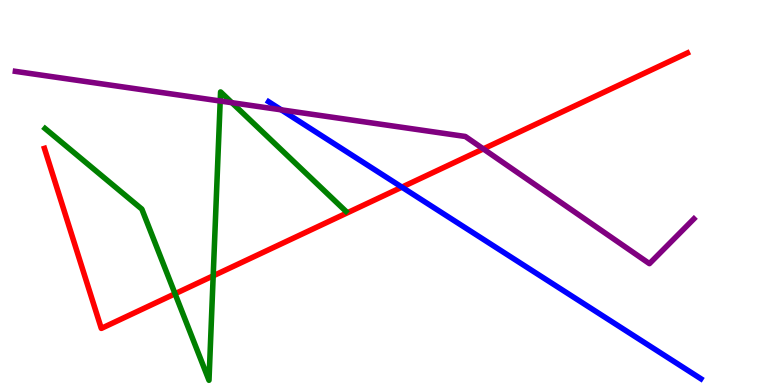[{'lines': ['blue', 'red'], 'intersections': [{'x': 5.19, 'y': 5.14}]}, {'lines': ['green', 'red'], 'intersections': [{'x': 2.26, 'y': 2.37}, {'x': 2.75, 'y': 2.84}]}, {'lines': ['purple', 'red'], 'intersections': [{'x': 6.24, 'y': 6.13}]}, {'lines': ['blue', 'green'], 'intersections': []}, {'lines': ['blue', 'purple'], 'intersections': [{'x': 3.63, 'y': 7.15}]}, {'lines': ['green', 'purple'], 'intersections': [{'x': 2.84, 'y': 7.38}, {'x': 2.99, 'y': 7.33}]}]